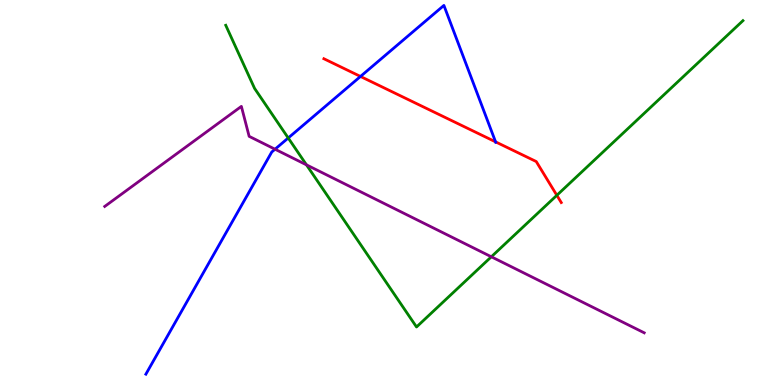[{'lines': ['blue', 'red'], 'intersections': [{'x': 4.65, 'y': 8.01}, {'x': 6.39, 'y': 6.32}]}, {'lines': ['green', 'red'], 'intersections': [{'x': 7.19, 'y': 4.93}]}, {'lines': ['purple', 'red'], 'intersections': []}, {'lines': ['blue', 'green'], 'intersections': [{'x': 3.72, 'y': 6.42}]}, {'lines': ['blue', 'purple'], 'intersections': [{'x': 3.55, 'y': 6.12}]}, {'lines': ['green', 'purple'], 'intersections': [{'x': 3.95, 'y': 5.72}, {'x': 6.34, 'y': 3.33}]}]